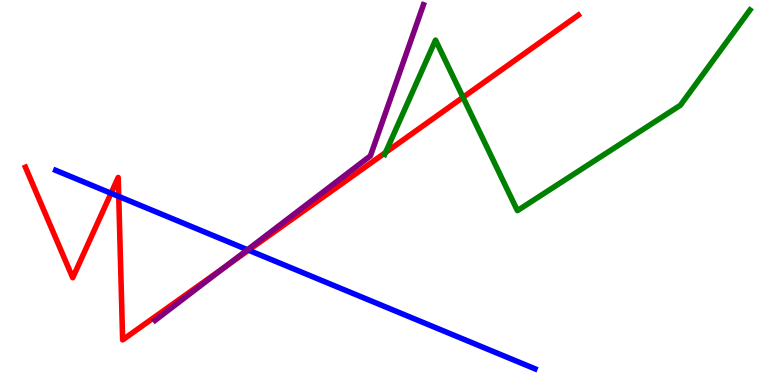[{'lines': ['blue', 'red'], 'intersections': [{'x': 1.43, 'y': 4.98}, {'x': 1.53, 'y': 4.9}, {'x': 3.21, 'y': 3.5}]}, {'lines': ['green', 'red'], 'intersections': [{'x': 4.97, 'y': 6.04}, {'x': 5.97, 'y': 7.47}]}, {'lines': ['purple', 'red'], 'intersections': [{'x': 2.91, 'y': 3.08}]}, {'lines': ['blue', 'green'], 'intersections': []}, {'lines': ['blue', 'purple'], 'intersections': [{'x': 3.19, 'y': 3.51}]}, {'lines': ['green', 'purple'], 'intersections': []}]